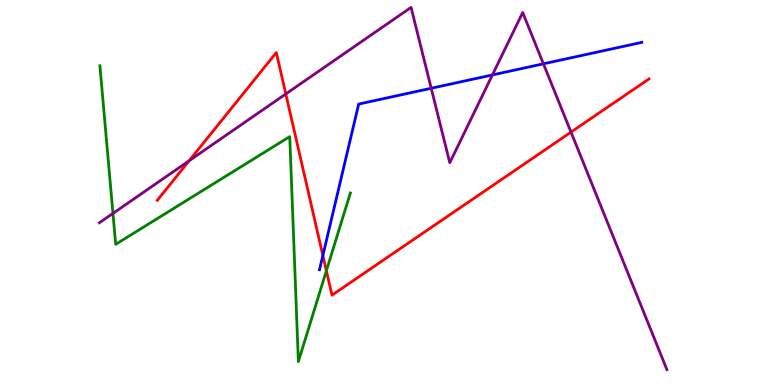[{'lines': ['blue', 'red'], 'intersections': [{'x': 4.17, 'y': 3.36}]}, {'lines': ['green', 'red'], 'intersections': [{'x': 4.21, 'y': 2.97}]}, {'lines': ['purple', 'red'], 'intersections': [{'x': 2.44, 'y': 5.83}, {'x': 3.69, 'y': 7.56}, {'x': 7.37, 'y': 6.57}]}, {'lines': ['blue', 'green'], 'intersections': []}, {'lines': ['blue', 'purple'], 'intersections': [{'x': 5.56, 'y': 7.71}, {'x': 6.35, 'y': 8.05}, {'x': 7.01, 'y': 8.34}]}, {'lines': ['green', 'purple'], 'intersections': [{'x': 1.46, 'y': 4.46}]}]